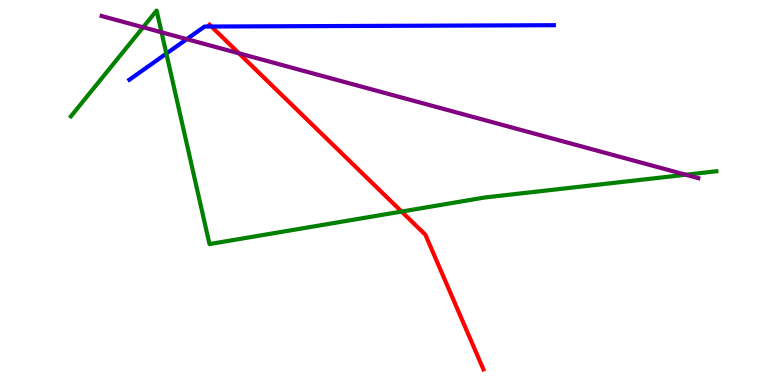[{'lines': ['blue', 'red'], 'intersections': [{'x': 2.73, 'y': 9.31}]}, {'lines': ['green', 'red'], 'intersections': [{'x': 5.18, 'y': 4.5}]}, {'lines': ['purple', 'red'], 'intersections': [{'x': 3.08, 'y': 8.61}]}, {'lines': ['blue', 'green'], 'intersections': [{'x': 2.15, 'y': 8.61}]}, {'lines': ['blue', 'purple'], 'intersections': [{'x': 2.41, 'y': 8.98}]}, {'lines': ['green', 'purple'], 'intersections': [{'x': 1.85, 'y': 9.29}, {'x': 2.08, 'y': 9.16}, {'x': 8.85, 'y': 5.46}]}]